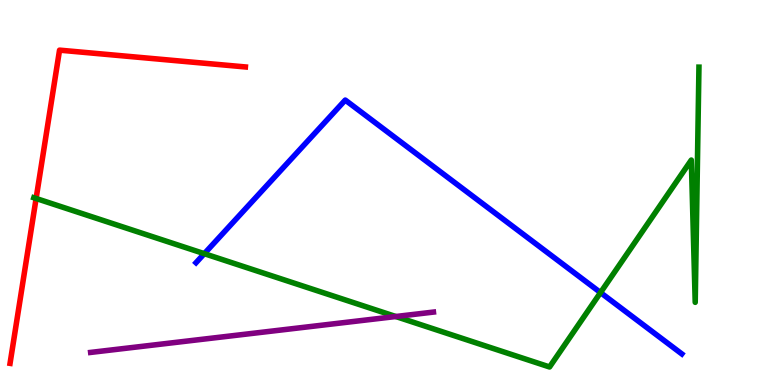[{'lines': ['blue', 'red'], 'intersections': []}, {'lines': ['green', 'red'], 'intersections': [{'x': 0.466, 'y': 4.84}]}, {'lines': ['purple', 'red'], 'intersections': []}, {'lines': ['blue', 'green'], 'intersections': [{'x': 2.64, 'y': 3.41}, {'x': 7.75, 'y': 2.4}]}, {'lines': ['blue', 'purple'], 'intersections': []}, {'lines': ['green', 'purple'], 'intersections': [{'x': 5.11, 'y': 1.78}]}]